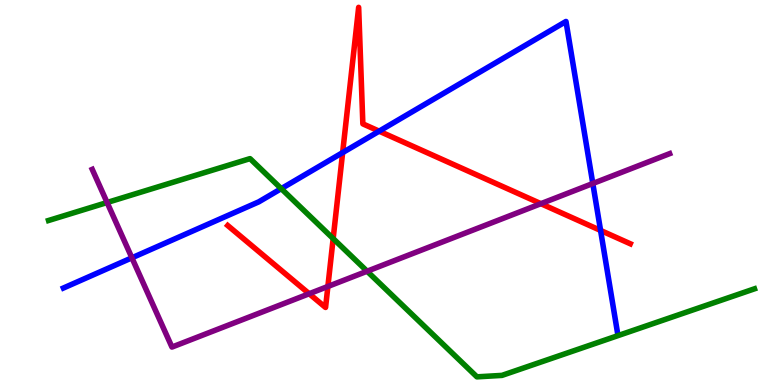[{'lines': ['blue', 'red'], 'intersections': [{'x': 4.42, 'y': 6.04}, {'x': 4.89, 'y': 6.59}, {'x': 7.75, 'y': 4.01}]}, {'lines': ['green', 'red'], 'intersections': [{'x': 4.3, 'y': 3.8}]}, {'lines': ['purple', 'red'], 'intersections': [{'x': 3.99, 'y': 2.37}, {'x': 4.23, 'y': 2.56}, {'x': 6.98, 'y': 4.71}]}, {'lines': ['blue', 'green'], 'intersections': [{'x': 3.63, 'y': 5.1}]}, {'lines': ['blue', 'purple'], 'intersections': [{'x': 1.7, 'y': 3.3}, {'x': 7.65, 'y': 5.23}]}, {'lines': ['green', 'purple'], 'intersections': [{'x': 1.38, 'y': 4.74}, {'x': 4.74, 'y': 2.96}]}]